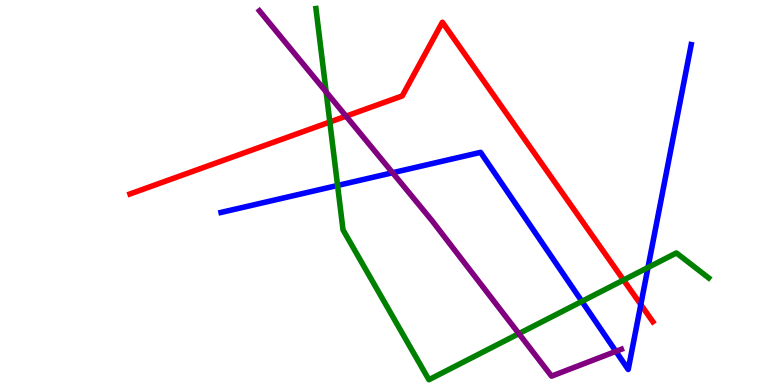[{'lines': ['blue', 'red'], 'intersections': [{'x': 8.27, 'y': 2.09}]}, {'lines': ['green', 'red'], 'intersections': [{'x': 4.26, 'y': 6.83}, {'x': 8.05, 'y': 2.73}]}, {'lines': ['purple', 'red'], 'intersections': [{'x': 4.47, 'y': 6.98}]}, {'lines': ['blue', 'green'], 'intersections': [{'x': 4.36, 'y': 5.18}, {'x': 7.51, 'y': 2.17}, {'x': 8.36, 'y': 3.05}]}, {'lines': ['blue', 'purple'], 'intersections': [{'x': 5.07, 'y': 5.51}, {'x': 7.95, 'y': 0.874}]}, {'lines': ['green', 'purple'], 'intersections': [{'x': 4.21, 'y': 7.61}, {'x': 6.7, 'y': 1.33}]}]